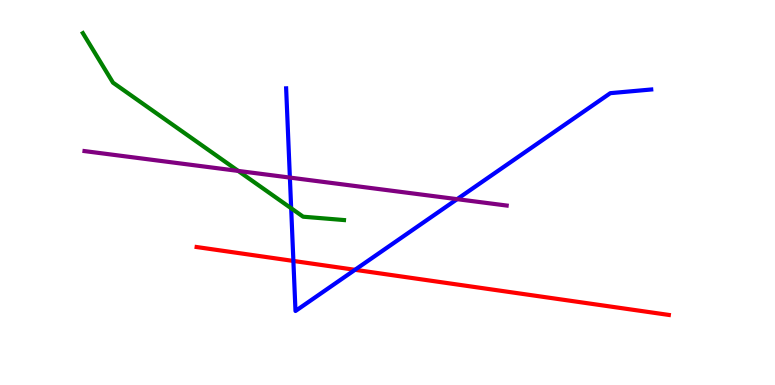[{'lines': ['blue', 'red'], 'intersections': [{'x': 3.79, 'y': 3.22}, {'x': 4.58, 'y': 2.99}]}, {'lines': ['green', 'red'], 'intersections': []}, {'lines': ['purple', 'red'], 'intersections': []}, {'lines': ['blue', 'green'], 'intersections': [{'x': 3.76, 'y': 4.59}]}, {'lines': ['blue', 'purple'], 'intersections': [{'x': 3.74, 'y': 5.39}, {'x': 5.9, 'y': 4.83}]}, {'lines': ['green', 'purple'], 'intersections': [{'x': 3.07, 'y': 5.56}]}]